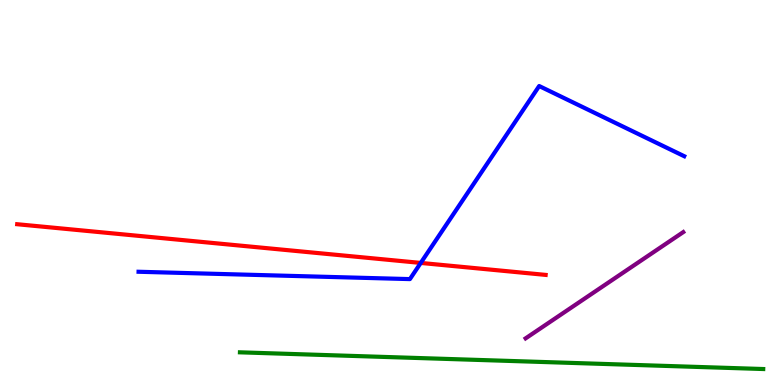[{'lines': ['blue', 'red'], 'intersections': [{'x': 5.43, 'y': 3.17}]}, {'lines': ['green', 'red'], 'intersections': []}, {'lines': ['purple', 'red'], 'intersections': []}, {'lines': ['blue', 'green'], 'intersections': []}, {'lines': ['blue', 'purple'], 'intersections': []}, {'lines': ['green', 'purple'], 'intersections': []}]